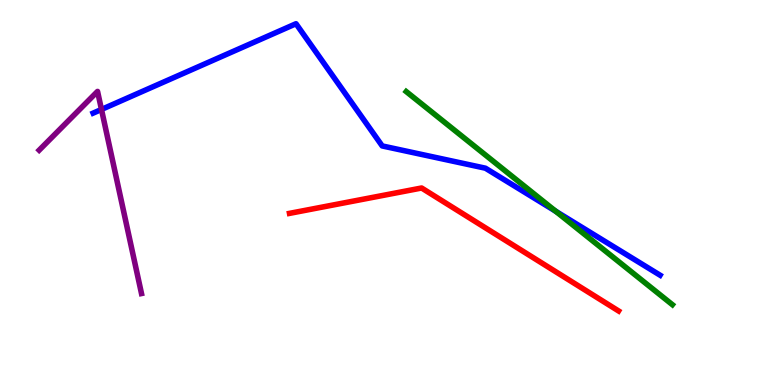[{'lines': ['blue', 'red'], 'intersections': []}, {'lines': ['green', 'red'], 'intersections': []}, {'lines': ['purple', 'red'], 'intersections': []}, {'lines': ['blue', 'green'], 'intersections': [{'x': 7.17, 'y': 4.51}]}, {'lines': ['blue', 'purple'], 'intersections': [{'x': 1.31, 'y': 7.16}]}, {'lines': ['green', 'purple'], 'intersections': []}]